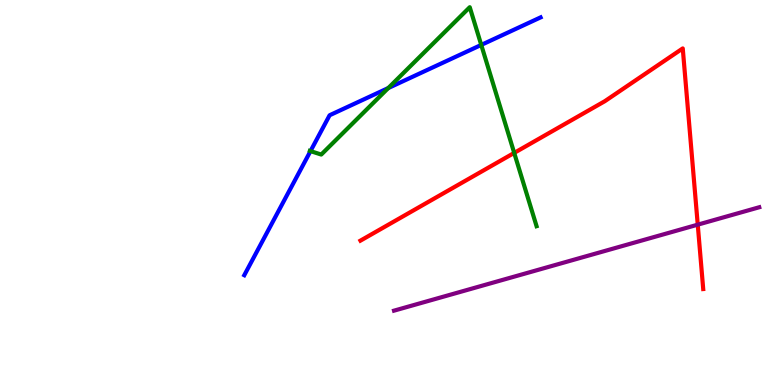[{'lines': ['blue', 'red'], 'intersections': []}, {'lines': ['green', 'red'], 'intersections': [{'x': 6.63, 'y': 6.03}]}, {'lines': ['purple', 'red'], 'intersections': [{'x': 9.0, 'y': 4.16}]}, {'lines': ['blue', 'green'], 'intersections': [{'x': 4.01, 'y': 6.08}, {'x': 5.01, 'y': 7.71}, {'x': 6.21, 'y': 8.83}]}, {'lines': ['blue', 'purple'], 'intersections': []}, {'lines': ['green', 'purple'], 'intersections': []}]